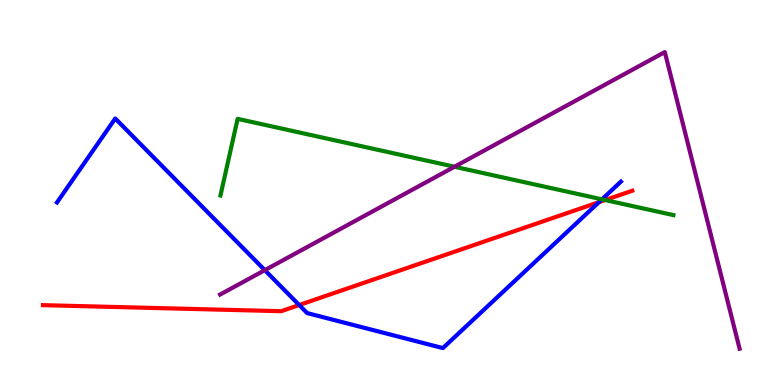[{'lines': ['blue', 'red'], 'intersections': [{'x': 3.86, 'y': 2.08}, {'x': 7.73, 'y': 4.75}]}, {'lines': ['green', 'red'], 'intersections': [{'x': 7.81, 'y': 4.8}]}, {'lines': ['purple', 'red'], 'intersections': []}, {'lines': ['blue', 'green'], 'intersections': [{'x': 7.77, 'y': 4.82}]}, {'lines': ['blue', 'purple'], 'intersections': [{'x': 3.42, 'y': 2.98}]}, {'lines': ['green', 'purple'], 'intersections': [{'x': 5.86, 'y': 5.67}]}]